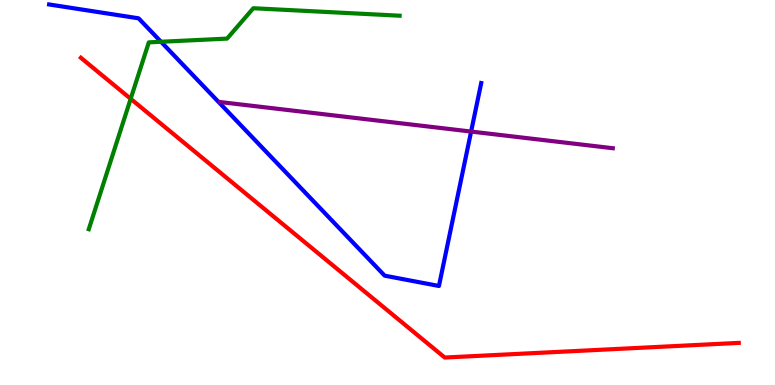[{'lines': ['blue', 'red'], 'intersections': []}, {'lines': ['green', 'red'], 'intersections': [{'x': 1.69, 'y': 7.43}]}, {'lines': ['purple', 'red'], 'intersections': []}, {'lines': ['blue', 'green'], 'intersections': [{'x': 2.08, 'y': 8.92}]}, {'lines': ['blue', 'purple'], 'intersections': [{'x': 6.08, 'y': 6.58}]}, {'lines': ['green', 'purple'], 'intersections': []}]